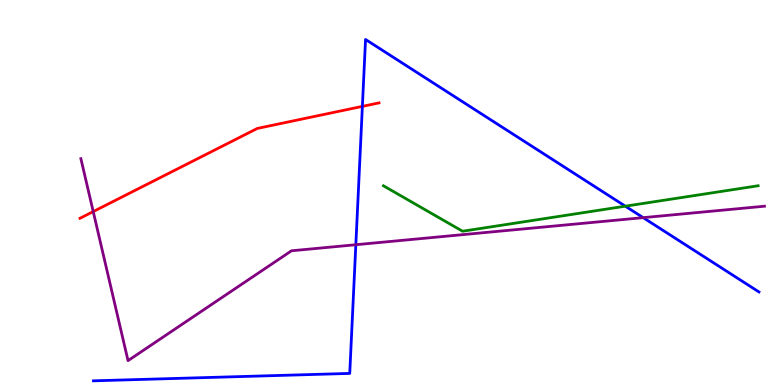[{'lines': ['blue', 'red'], 'intersections': [{'x': 4.68, 'y': 7.24}]}, {'lines': ['green', 'red'], 'intersections': []}, {'lines': ['purple', 'red'], 'intersections': [{'x': 1.2, 'y': 4.5}]}, {'lines': ['blue', 'green'], 'intersections': [{'x': 8.07, 'y': 4.64}]}, {'lines': ['blue', 'purple'], 'intersections': [{'x': 4.59, 'y': 3.64}, {'x': 8.3, 'y': 4.35}]}, {'lines': ['green', 'purple'], 'intersections': []}]